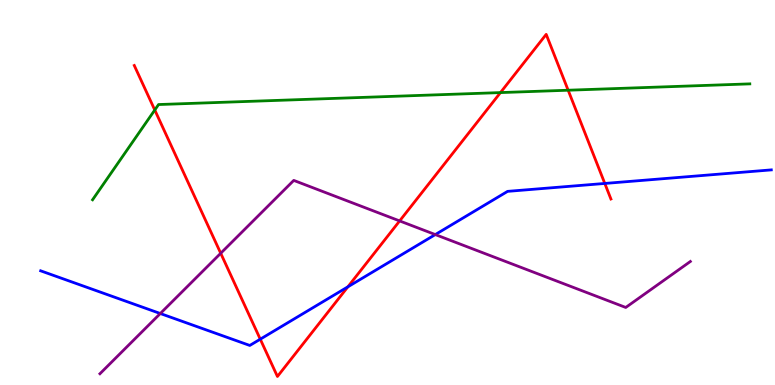[{'lines': ['blue', 'red'], 'intersections': [{'x': 3.36, 'y': 1.19}, {'x': 4.49, 'y': 2.55}, {'x': 7.8, 'y': 5.24}]}, {'lines': ['green', 'red'], 'intersections': [{'x': 2.0, 'y': 7.14}, {'x': 6.46, 'y': 7.6}, {'x': 7.33, 'y': 7.66}]}, {'lines': ['purple', 'red'], 'intersections': [{'x': 2.85, 'y': 3.42}, {'x': 5.16, 'y': 4.26}]}, {'lines': ['blue', 'green'], 'intersections': []}, {'lines': ['blue', 'purple'], 'intersections': [{'x': 2.07, 'y': 1.86}, {'x': 5.62, 'y': 3.91}]}, {'lines': ['green', 'purple'], 'intersections': []}]